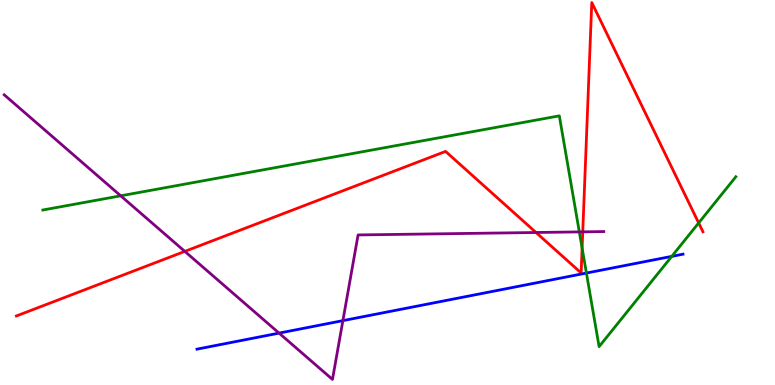[{'lines': ['blue', 'red'], 'intersections': []}, {'lines': ['green', 'red'], 'intersections': [{'x': 7.51, 'y': 3.56}, {'x': 9.01, 'y': 4.21}]}, {'lines': ['purple', 'red'], 'intersections': [{'x': 2.38, 'y': 3.47}, {'x': 6.92, 'y': 3.96}, {'x': 7.52, 'y': 3.98}]}, {'lines': ['blue', 'green'], 'intersections': [{'x': 7.57, 'y': 2.91}, {'x': 8.67, 'y': 3.34}]}, {'lines': ['blue', 'purple'], 'intersections': [{'x': 3.6, 'y': 1.35}, {'x': 4.42, 'y': 1.67}]}, {'lines': ['green', 'purple'], 'intersections': [{'x': 1.56, 'y': 4.91}, {'x': 7.48, 'y': 3.98}]}]